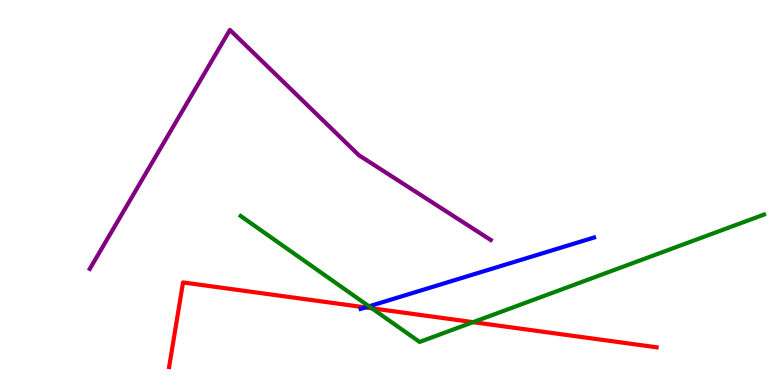[{'lines': ['blue', 'red'], 'intersections': [{'x': 4.72, 'y': 2.02}]}, {'lines': ['green', 'red'], 'intersections': [{'x': 4.8, 'y': 1.99}, {'x': 6.1, 'y': 1.63}]}, {'lines': ['purple', 'red'], 'intersections': []}, {'lines': ['blue', 'green'], 'intersections': [{'x': 4.76, 'y': 2.04}]}, {'lines': ['blue', 'purple'], 'intersections': []}, {'lines': ['green', 'purple'], 'intersections': []}]